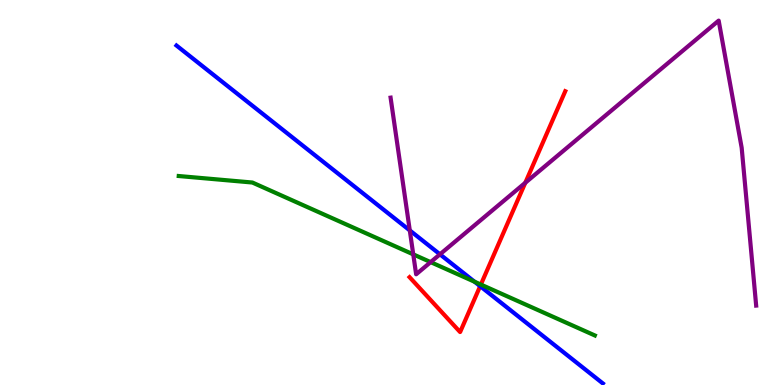[{'lines': ['blue', 'red'], 'intersections': [{'x': 6.2, 'y': 2.57}]}, {'lines': ['green', 'red'], 'intersections': [{'x': 6.2, 'y': 2.61}]}, {'lines': ['purple', 'red'], 'intersections': [{'x': 6.78, 'y': 5.25}]}, {'lines': ['blue', 'green'], 'intersections': [{'x': 6.12, 'y': 2.68}]}, {'lines': ['blue', 'purple'], 'intersections': [{'x': 5.29, 'y': 4.02}, {'x': 5.68, 'y': 3.39}]}, {'lines': ['green', 'purple'], 'intersections': [{'x': 5.33, 'y': 3.39}, {'x': 5.56, 'y': 3.19}]}]